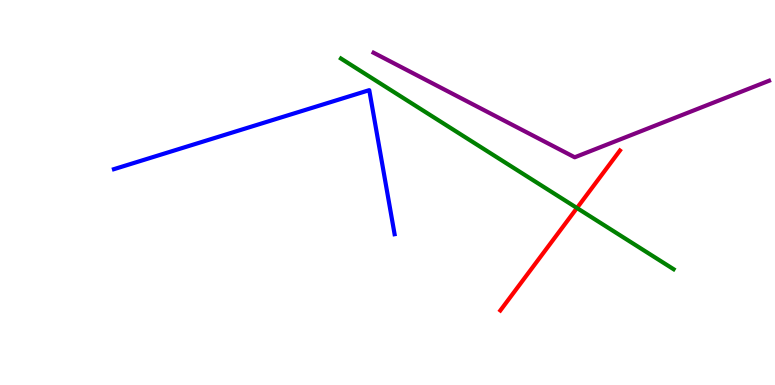[{'lines': ['blue', 'red'], 'intersections': []}, {'lines': ['green', 'red'], 'intersections': [{'x': 7.44, 'y': 4.6}]}, {'lines': ['purple', 'red'], 'intersections': []}, {'lines': ['blue', 'green'], 'intersections': []}, {'lines': ['blue', 'purple'], 'intersections': []}, {'lines': ['green', 'purple'], 'intersections': []}]